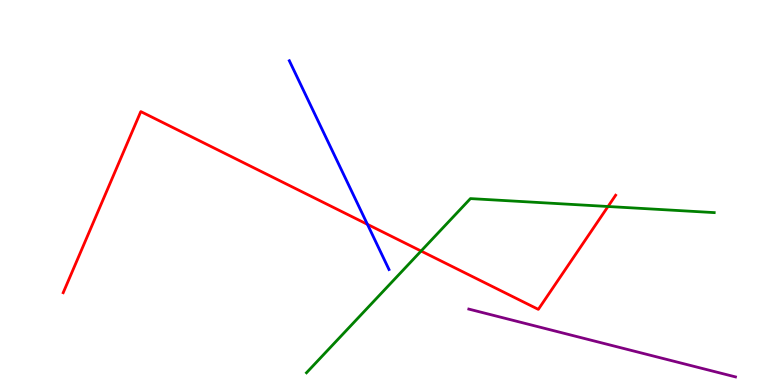[{'lines': ['blue', 'red'], 'intersections': [{'x': 4.74, 'y': 4.17}]}, {'lines': ['green', 'red'], 'intersections': [{'x': 5.43, 'y': 3.48}, {'x': 7.85, 'y': 4.64}]}, {'lines': ['purple', 'red'], 'intersections': []}, {'lines': ['blue', 'green'], 'intersections': []}, {'lines': ['blue', 'purple'], 'intersections': []}, {'lines': ['green', 'purple'], 'intersections': []}]